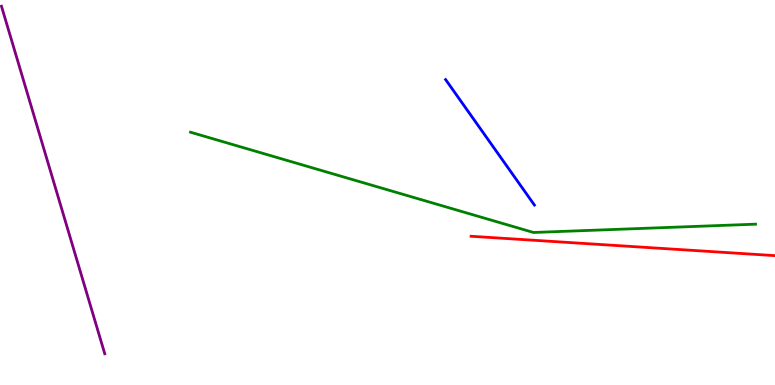[{'lines': ['blue', 'red'], 'intersections': []}, {'lines': ['green', 'red'], 'intersections': []}, {'lines': ['purple', 'red'], 'intersections': []}, {'lines': ['blue', 'green'], 'intersections': []}, {'lines': ['blue', 'purple'], 'intersections': []}, {'lines': ['green', 'purple'], 'intersections': []}]